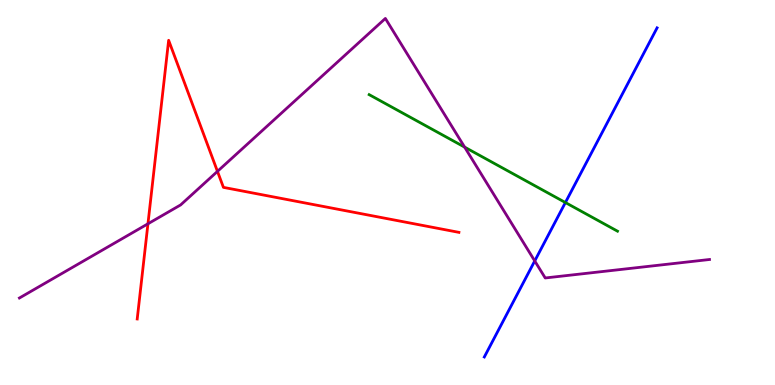[{'lines': ['blue', 'red'], 'intersections': []}, {'lines': ['green', 'red'], 'intersections': []}, {'lines': ['purple', 'red'], 'intersections': [{'x': 1.91, 'y': 4.19}, {'x': 2.81, 'y': 5.55}]}, {'lines': ['blue', 'green'], 'intersections': [{'x': 7.3, 'y': 4.74}]}, {'lines': ['blue', 'purple'], 'intersections': [{'x': 6.9, 'y': 3.22}]}, {'lines': ['green', 'purple'], 'intersections': [{'x': 6.0, 'y': 6.18}]}]